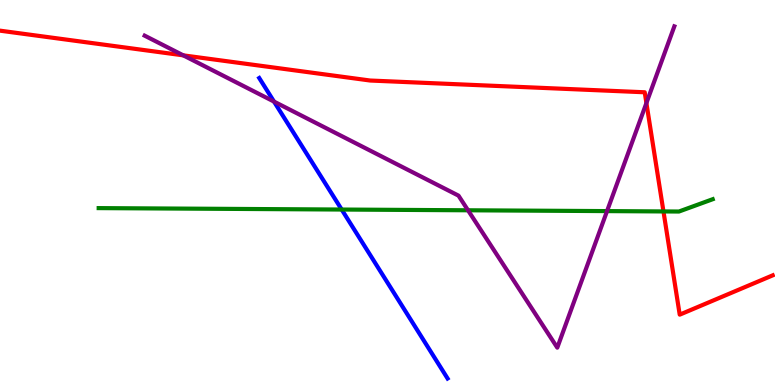[{'lines': ['blue', 'red'], 'intersections': []}, {'lines': ['green', 'red'], 'intersections': [{'x': 8.56, 'y': 4.51}]}, {'lines': ['purple', 'red'], 'intersections': [{'x': 2.36, 'y': 8.56}, {'x': 8.34, 'y': 7.32}]}, {'lines': ['blue', 'green'], 'intersections': [{'x': 4.41, 'y': 4.56}]}, {'lines': ['blue', 'purple'], 'intersections': [{'x': 3.54, 'y': 7.36}]}, {'lines': ['green', 'purple'], 'intersections': [{'x': 6.04, 'y': 4.54}, {'x': 7.83, 'y': 4.52}]}]